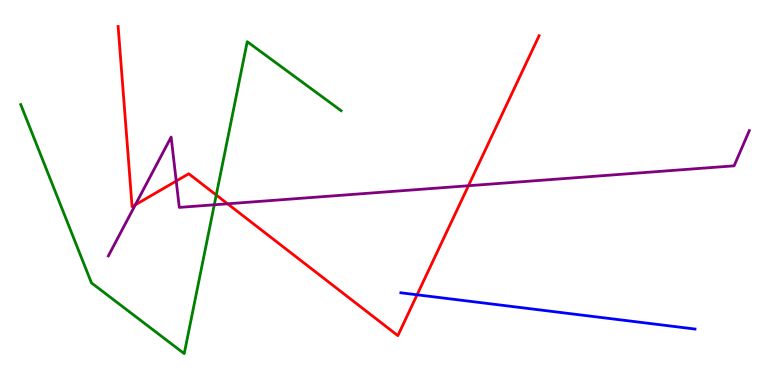[{'lines': ['blue', 'red'], 'intersections': [{'x': 5.38, 'y': 2.34}]}, {'lines': ['green', 'red'], 'intersections': [{'x': 2.79, 'y': 4.93}]}, {'lines': ['purple', 'red'], 'intersections': [{'x': 1.75, 'y': 4.68}, {'x': 2.27, 'y': 5.3}, {'x': 2.94, 'y': 4.71}, {'x': 6.04, 'y': 5.18}]}, {'lines': ['blue', 'green'], 'intersections': []}, {'lines': ['blue', 'purple'], 'intersections': []}, {'lines': ['green', 'purple'], 'intersections': [{'x': 2.76, 'y': 4.68}]}]